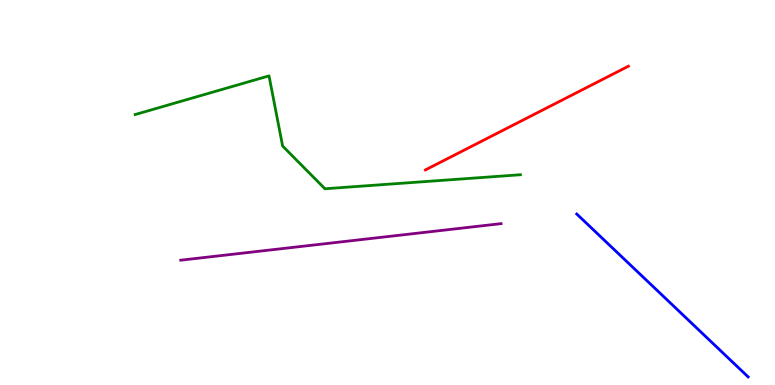[{'lines': ['blue', 'red'], 'intersections': []}, {'lines': ['green', 'red'], 'intersections': []}, {'lines': ['purple', 'red'], 'intersections': []}, {'lines': ['blue', 'green'], 'intersections': []}, {'lines': ['blue', 'purple'], 'intersections': []}, {'lines': ['green', 'purple'], 'intersections': []}]